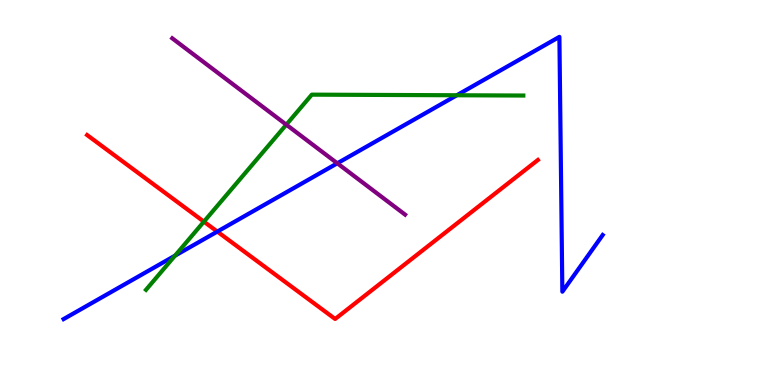[{'lines': ['blue', 'red'], 'intersections': [{'x': 2.8, 'y': 3.98}]}, {'lines': ['green', 'red'], 'intersections': [{'x': 2.63, 'y': 4.24}]}, {'lines': ['purple', 'red'], 'intersections': []}, {'lines': ['blue', 'green'], 'intersections': [{'x': 2.26, 'y': 3.36}, {'x': 5.89, 'y': 7.53}]}, {'lines': ['blue', 'purple'], 'intersections': [{'x': 4.35, 'y': 5.76}]}, {'lines': ['green', 'purple'], 'intersections': [{'x': 3.69, 'y': 6.76}]}]